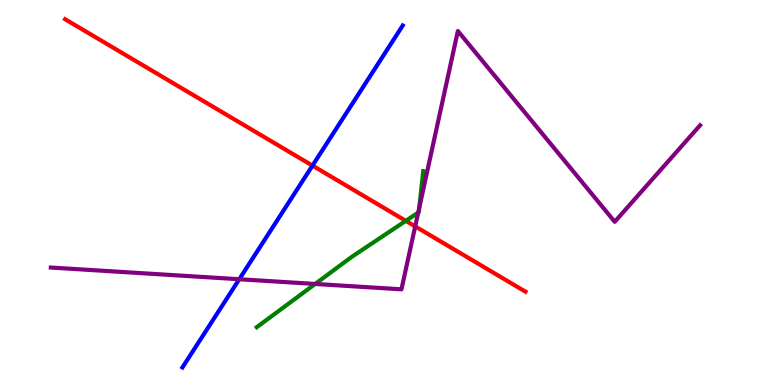[{'lines': ['blue', 'red'], 'intersections': [{'x': 4.03, 'y': 5.7}]}, {'lines': ['green', 'red'], 'intersections': [{'x': 5.24, 'y': 4.26}]}, {'lines': ['purple', 'red'], 'intersections': [{'x': 5.36, 'y': 4.12}]}, {'lines': ['blue', 'green'], 'intersections': []}, {'lines': ['blue', 'purple'], 'intersections': [{'x': 3.09, 'y': 2.75}]}, {'lines': ['green', 'purple'], 'intersections': [{'x': 4.07, 'y': 2.62}, {'x': 5.4, 'y': 4.48}, {'x': 5.41, 'y': 4.6}]}]